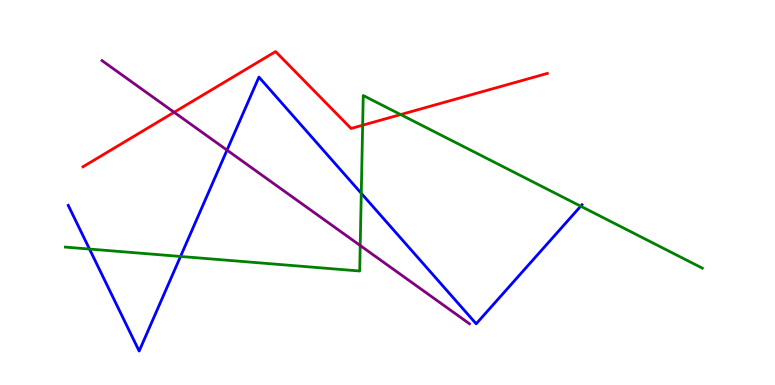[{'lines': ['blue', 'red'], 'intersections': []}, {'lines': ['green', 'red'], 'intersections': [{'x': 4.68, 'y': 6.75}, {'x': 5.17, 'y': 7.02}]}, {'lines': ['purple', 'red'], 'intersections': [{'x': 2.25, 'y': 7.08}]}, {'lines': ['blue', 'green'], 'intersections': [{'x': 1.15, 'y': 3.53}, {'x': 2.33, 'y': 3.34}, {'x': 4.66, 'y': 4.98}, {'x': 7.49, 'y': 4.64}]}, {'lines': ['blue', 'purple'], 'intersections': [{'x': 2.93, 'y': 6.1}]}, {'lines': ['green', 'purple'], 'intersections': [{'x': 4.65, 'y': 3.62}]}]